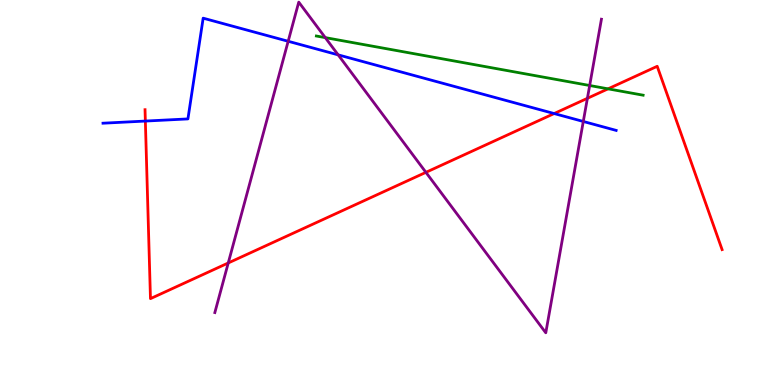[{'lines': ['blue', 'red'], 'intersections': [{'x': 1.88, 'y': 6.86}, {'x': 7.15, 'y': 7.05}]}, {'lines': ['green', 'red'], 'intersections': [{'x': 7.85, 'y': 7.69}]}, {'lines': ['purple', 'red'], 'intersections': [{'x': 2.95, 'y': 3.17}, {'x': 5.5, 'y': 5.52}, {'x': 7.58, 'y': 7.45}]}, {'lines': ['blue', 'green'], 'intersections': []}, {'lines': ['blue', 'purple'], 'intersections': [{'x': 3.72, 'y': 8.93}, {'x': 4.36, 'y': 8.58}, {'x': 7.53, 'y': 6.84}]}, {'lines': ['green', 'purple'], 'intersections': [{'x': 4.2, 'y': 9.02}, {'x': 7.61, 'y': 7.78}]}]